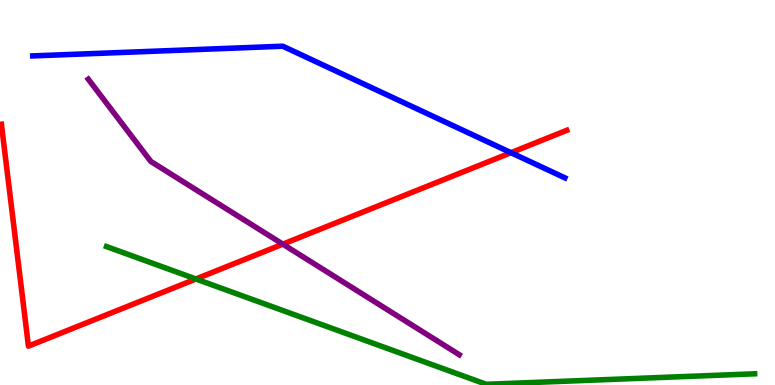[{'lines': ['blue', 'red'], 'intersections': [{'x': 6.59, 'y': 6.03}]}, {'lines': ['green', 'red'], 'intersections': [{'x': 2.53, 'y': 2.75}]}, {'lines': ['purple', 'red'], 'intersections': [{'x': 3.65, 'y': 3.66}]}, {'lines': ['blue', 'green'], 'intersections': []}, {'lines': ['blue', 'purple'], 'intersections': []}, {'lines': ['green', 'purple'], 'intersections': []}]